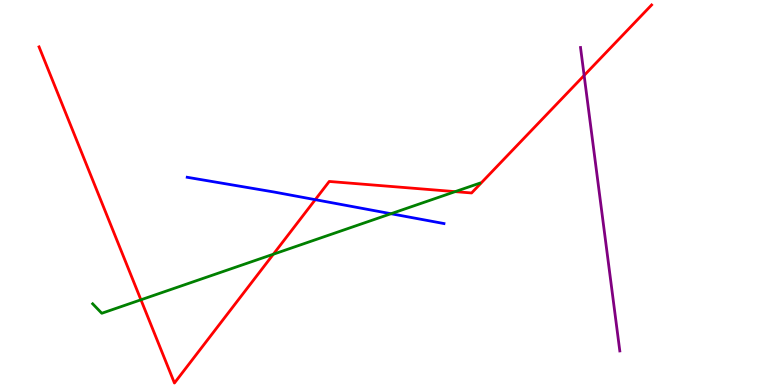[{'lines': ['blue', 'red'], 'intersections': [{'x': 4.07, 'y': 4.81}]}, {'lines': ['green', 'red'], 'intersections': [{'x': 1.82, 'y': 2.21}, {'x': 3.53, 'y': 3.4}, {'x': 5.87, 'y': 5.02}]}, {'lines': ['purple', 'red'], 'intersections': [{'x': 7.54, 'y': 8.04}]}, {'lines': ['blue', 'green'], 'intersections': [{'x': 5.05, 'y': 4.45}]}, {'lines': ['blue', 'purple'], 'intersections': []}, {'lines': ['green', 'purple'], 'intersections': []}]